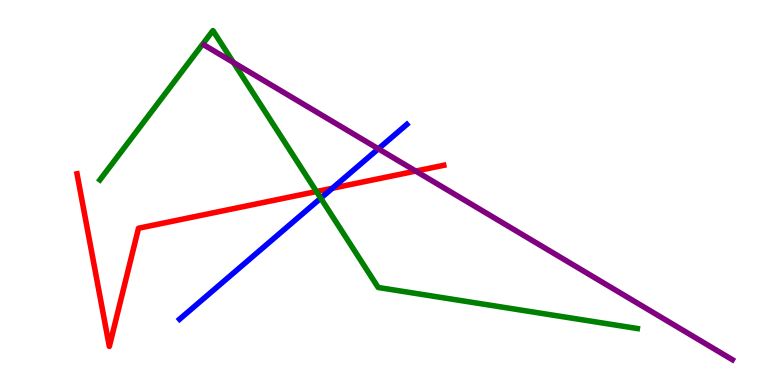[{'lines': ['blue', 'red'], 'intersections': [{'x': 4.29, 'y': 5.11}]}, {'lines': ['green', 'red'], 'intersections': [{'x': 4.08, 'y': 5.02}]}, {'lines': ['purple', 'red'], 'intersections': [{'x': 5.36, 'y': 5.56}]}, {'lines': ['blue', 'green'], 'intersections': [{'x': 4.14, 'y': 4.85}]}, {'lines': ['blue', 'purple'], 'intersections': [{'x': 4.88, 'y': 6.13}]}, {'lines': ['green', 'purple'], 'intersections': [{'x': 3.01, 'y': 8.38}]}]